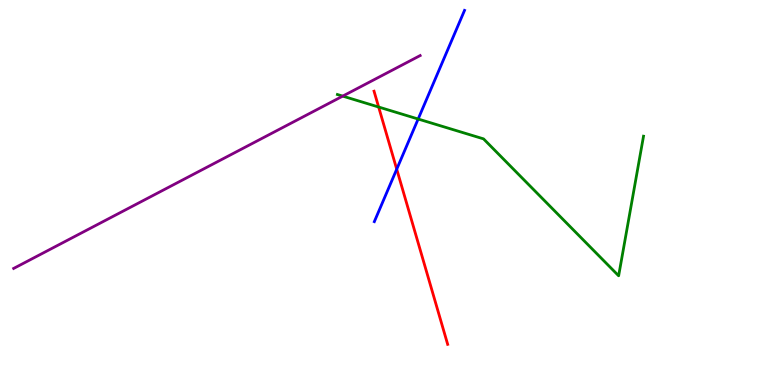[{'lines': ['blue', 'red'], 'intersections': [{'x': 5.12, 'y': 5.61}]}, {'lines': ['green', 'red'], 'intersections': [{'x': 4.89, 'y': 7.22}]}, {'lines': ['purple', 'red'], 'intersections': []}, {'lines': ['blue', 'green'], 'intersections': [{'x': 5.4, 'y': 6.91}]}, {'lines': ['blue', 'purple'], 'intersections': []}, {'lines': ['green', 'purple'], 'intersections': [{'x': 4.42, 'y': 7.5}]}]